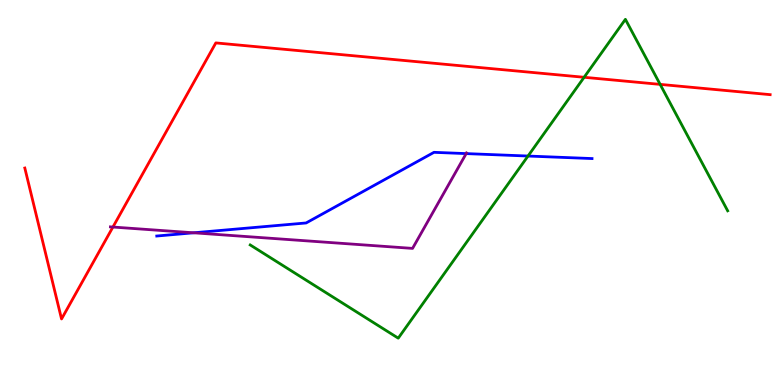[{'lines': ['blue', 'red'], 'intersections': []}, {'lines': ['green', 'red'], 'intersections': [{'x': 7.54, 'y': 7.99}, {'x': 8.52, 'y': 7.81}]}, {'lines': ['purple', 'red'], 'intersections': [{'x': 1.46, 'y': 4.1}]}, {'lines': ['blue', 'green'], 'intersections': [{'x': 6.81, 'y': 5.95}]}, {'lines': ['blue', 'purple'], 'intersections': [{'x': 2.5, 'y': 3.95}, {'x': 6.02, 'y': 6.01}]}, {'lines': ['green', 'purple'], 'intersections': []}]